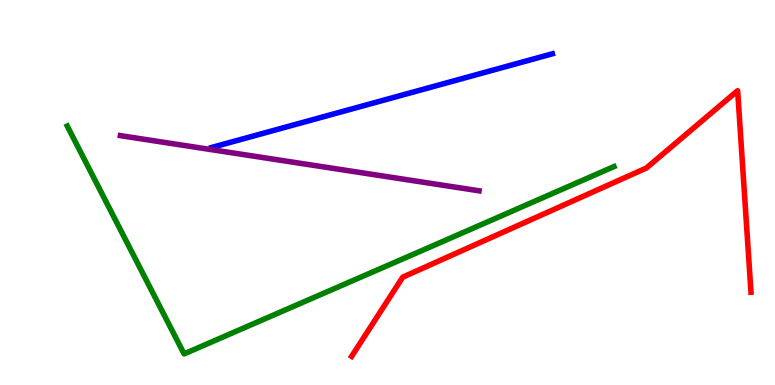[{'lines': ['blue', 'red'], 'intersections': []}, {'lines': ['green', 'red'], 'intersections': []}, {'lines': ['purple', 'red'], 'intersections': []}, {'lines': ['blue', 'green'], 'intersections': []}, {'lines': ['blue', 'purple'], 'intersections': []}, {'lines': ['green', 'purple'], 'intersections': []}]